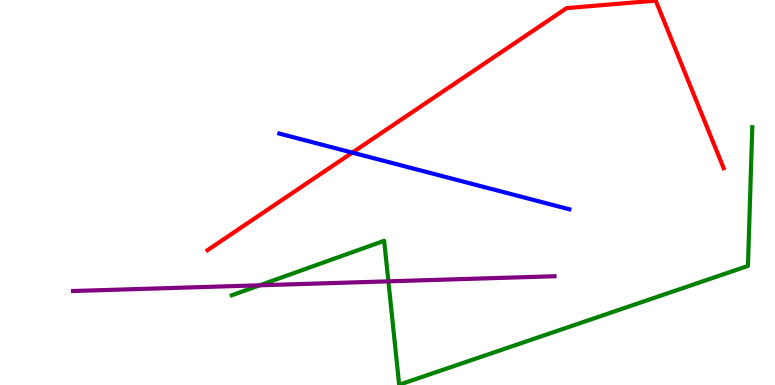[{'lines': ['blue', 'red'], 'intersections': [{'x': 4.55, 'y': 6.04}]}, {'lines': ['green', 'red'], 'intersections': []}, {'lines': ['purple', 'red'], 'intersections': []}, {'lines': ['blue', 'green'], 'intersections': []}, {'lines': ['blue', 'purple'], 'intersections': []}, {'lines': ['green', 'purple'], 'intersections': [{'x': 3.35, 'y': 2.59}, {'x': 5.01, 'y': 2.69}]}]